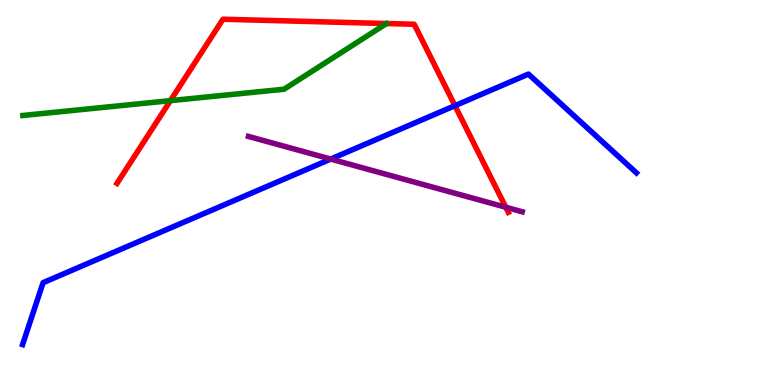[{'lines': ['blue', 'red'], 'intersections': [{'x': 5.87, 'y': 7.26}]}, {'lines': ['green', 'red'], 'intersections': [{'x': 2.2, 'y': 7.39}]}, {'lines': ['purple', 'red'], 'intersections': [{'x': 6.53, 'y': 4.62}]}, {'lines': ['blue', 'green'], 'intersections': []}, {'lines': ['blue', 'purple'], 'intersections': [{'x': 4.27, 'y': 5.87}]}, {'lines': ['green', 'purple'], 'intersections': []}]